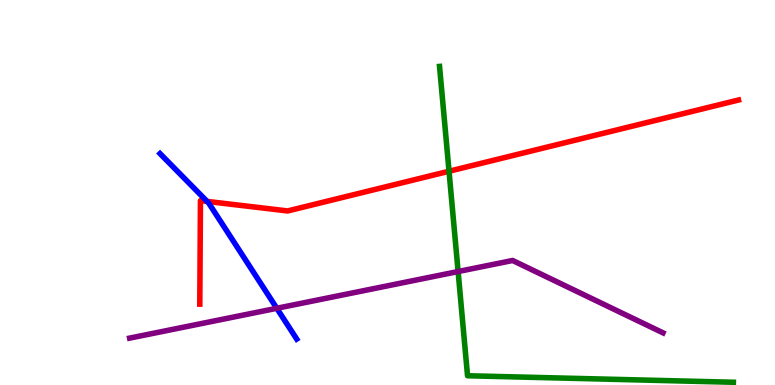[{'lines': ['blue', 'red'], 'intersections': [{'x': 2.67, 'y': 4.77}]}, {'lines': ['green', 'red'], 'intersections': [{'x': 5.79, 'y': 5.55}]}, {'lines': ['purple', 'red'], 'intersections': []}, {'lines': ['blue', 'green'], 'intersections': []}, {'lines': ['blue', 'purple'], 'intersections': [{'x': 3.57, 'y': 1.99}]}, {'lines': ['green', 'purple'], 'intersections': [{'x': 5.91, 'y': 2.95}]}]